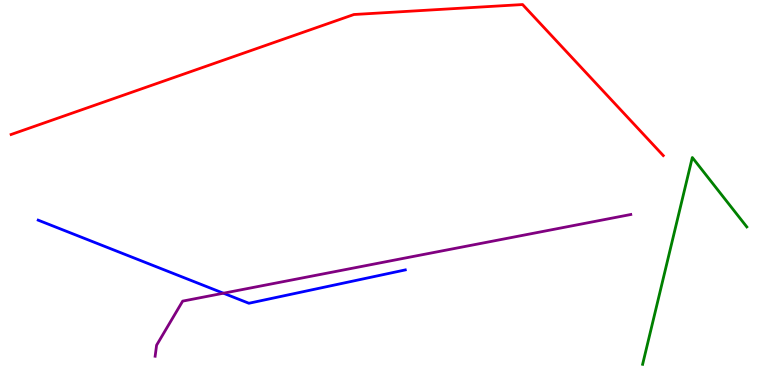[{'lines': ['blue', 'red'], 'intersections': []}, {'lines': ['green', 'red'], 'intersections': []}, {'lines': ['purple', 'red'], 'intersections': []}, {'lines': ['blue', 'green'], 'intersections': []}, {'lines': ['blue', 'purple'], 'intersections': [{'x': 2.88, 'y': 2.38}]}, {'lines': ['green', 'purple'], 'intersections': []}]